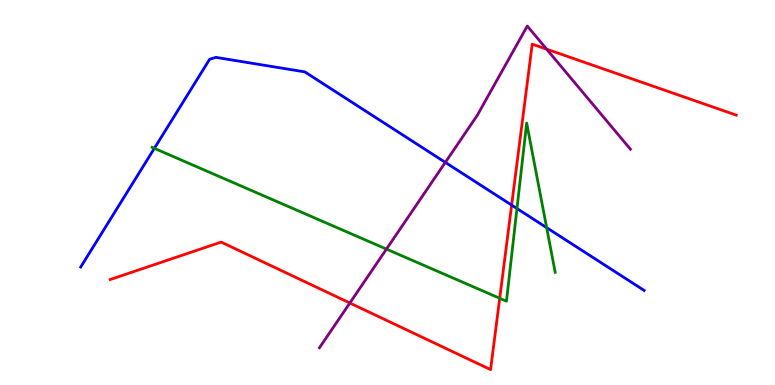[{'lines': ['blue', 'red'], 'intersections': [{'x': 6.6, 'y': 4.67}]}, {'lines': ['green', 'red'], 'intersections': [{'x': 6.45, 'y': 2.25}]}, {'lines': ['purple', 'red'], 'intersections': [{'x': 4.51, 'y': 2.13}, {'x': 7.05, 'y': 8.72}]}, {'lines': ['blue', 'green'], 'intersections': [{'x': 1.99, 'y': 6.15}, {'x': 6.67, 'y': 4.58}, {'x': 7.05, 'y': 4.09}]}, {'lines': ['blue', 'purple'], 'intersections': [{'x': 5.75, 'y': 5.78}]}, {'lines': ['green', 'purple'], 'intersections': [{'x': 4.99, 'y': 3.53}]}]